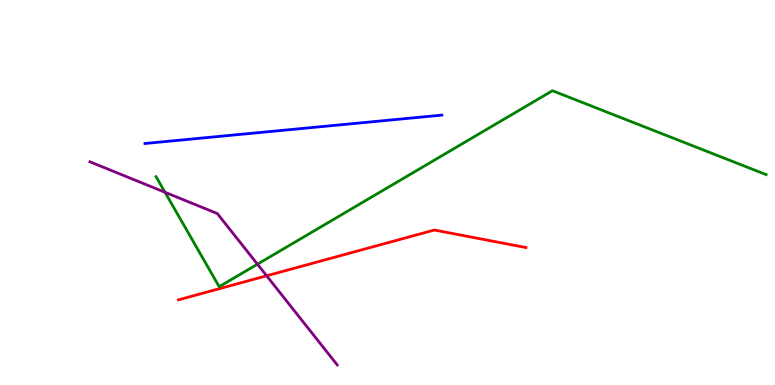[{'lines': ['blue', 'red'], 'intersections': []}, {'lines': ['green', 'red'], 'intersections': []}, {'lines': ['purple', 'red'], 'intersections': [{'x': 3.44, 'y': 2.84}]}, {'lines': ['blue', 'green'], 'intersections': []}, {'lines': ['blue', 'purple'], 'intersections': []}, {'lines': ['green', 'purple'], 'intersections': [{'x': 2.13, 'y': 5.01}, {'x': 3.32, 'y': 3.14}]}]